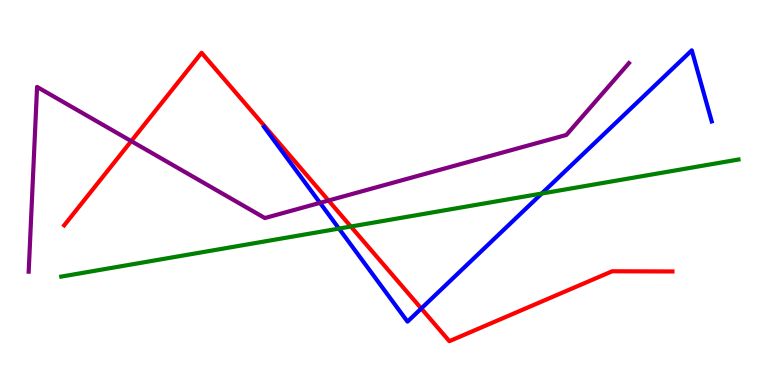[{'lines': ['blue', 'red'], 'intersections': [{'x': 5.44, 'y': 1.99}]}, {'lines': ['green', 'red'], 'intersections': [{'x': 4.53, 'y': 4.12}]}, {'lines': ['purple', 'red'], 'intersections': [{'x': 1.69, 'y': 6.33}, {'x': 4.24, 'y': 4.79}]}, {'lines': ['blue', 'green'], 'intersections': [{'x': 4.37, 'y': 4.06}, {'x': 6.99, 'y': 4.97}]}, {'lines': ['blue', 'purple'], 'intersections': [{'x': 4.13, 'y': 4.73}]}, {'lines': ['green', 'purple'], 'intersections': []}]